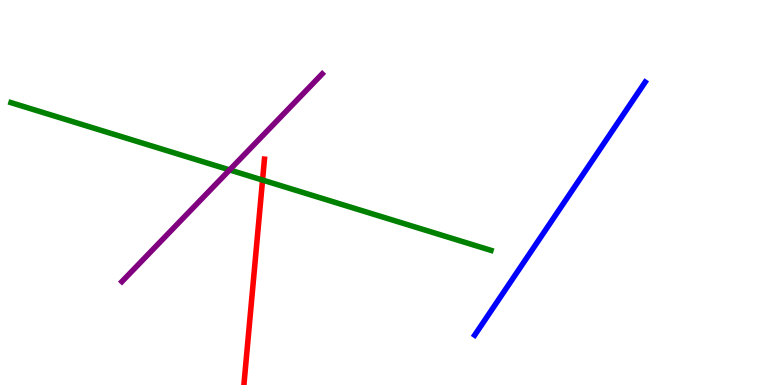[{'lines': ['blue', 'red'], 'intersections': []}, {'lines': ['green', 'red'], 'intersections': [{'x': 3.39, 'y': 5.32}]}, {'lines': ['purple', 'red'], 'intersections': []}, {'lines': ['blue', 'green'], 'intersections': []}, {'lines': ['blue', 'purple'], 'intersections': []}, {'lines': ['green', 'purple'], 'intersections': [{'x': 2.96, 'y': 5.59}]}]